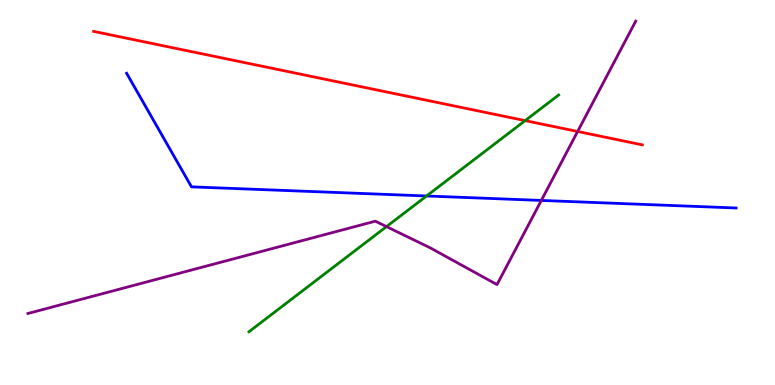[{'lines': ['blue', 'red'], 'intersections': []}, {'lines': ['green', 'red'], 'intersections': [{'x': 6.78, 'y': 6.87}]}, {'lines': ['purple', 'red'], 'intersections': [{'x': 7.45, 'y': 6.58}]}, {'lines': ['blue', 'green'], 'intersections': [{'x': 5.5, 'y': 4.91}]}, {'lines': ['blue', 'purple'], 'intersections': [{'x': 6.98, 'y': 4.79}]}, {'lines': ['green', 'purple'], 'intersections': [{'x': 4.99, 'y': 4.11}]}]